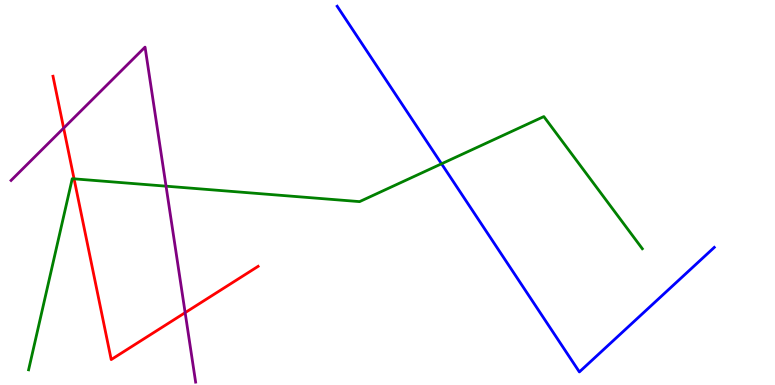[{'lines': ['blue', 'red'], 'intersections': []}, {'lines': ['green', 'red'], 'intersections': [{'x': 0.956, 'y': 5.35}]}, {'lines': ['purple', 'red'], 'intersections': [{'x': 0.821, 'y': 6.67}, {'x': 2.39, 'y': 1.88}]}, {'lines': ['blue', 'green'], 'intersections': [{'x': 5.7, 'y': 5.75}]}, {'lines': ['blue', 'purple'], 'intersections': []}, {'lines': ['green', 'purple'], 'intersections': [{'x': 2.14, 'y': 5.16}]}]